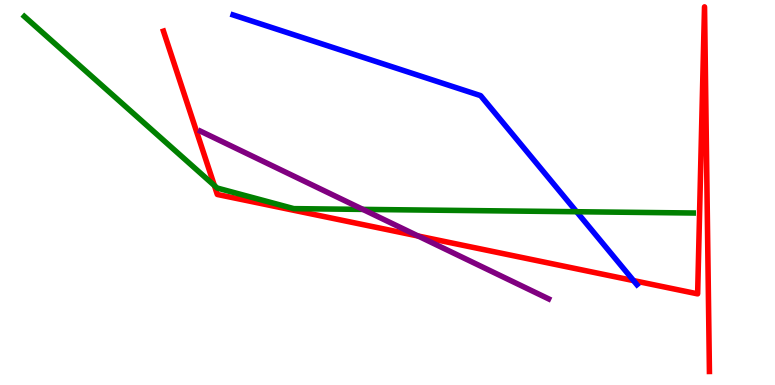[{'lines': ['blue', 'red'], 'intersections': [{'x': 8.17, 'y': 2.71}]}, {'lines': ['green', 'red'], 'intersections': [{'x': 2.77, 'y': 5.18}]}, {'lines': ['purple', 'red'], 'intersections': [{'x': 5.4, 'y': 3.87}]}, {'lines': ['blue', 'green'], 'intersections': [{'x': 7.44, 'y': 4.5}]}, {'lines': ['blue', 'purple'], 'intersections': []}, {'lines': ['green', 'purple'], 'intersections': [{'x': 4.68, 'y': 4.56}]}]